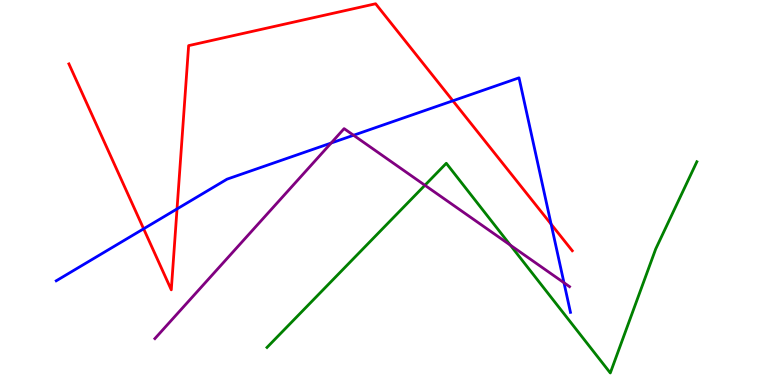[{'lines': ['blue', 'red'], 'intersections': [{'x': 1.85, 'y': 4.06}, {'x': 2.28, 'y': 4.57}, {'x': 5.84, 'y': 7.38}, {'x': 7.11, 'y': 4.18}]}, {'lines': ['green', 'red'], 'intersections': []}, {'lines': ['purple', 'red'], 'intersections': []}, {'lines': ['blue', 'green'], 'intersections': []}, {'lines': ['blue', 'purple'], 'intersections': [{'x': 4.27, 'y': 6.28}, {'x': 4.56, 'y': 6.49}, {'x': 7.28, 'y': 2.66}]}, {'lines': ['green', 'purple'], 'intersections': [{'x': 5.48, 'y': 5.19}, {'x': 6.58, 'y': 3.63}]}]